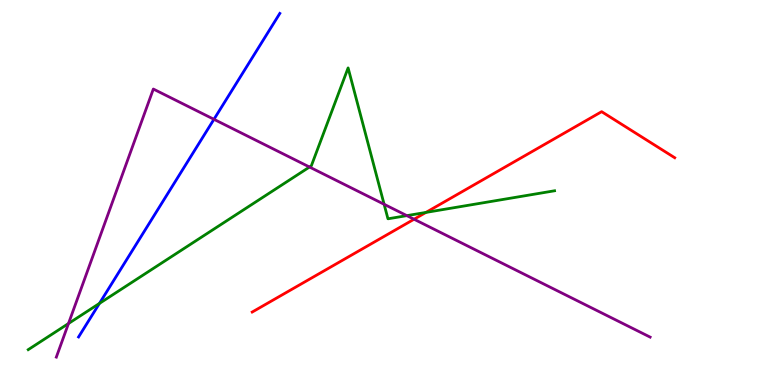[{'lines': ['blue', 'red'], 'intersections': []}, {'lines': ['green', 'red'], 'intersections': [{'x': 5.5, 'y': 4.48}]}, {'lines': ['purple', 'red'], 'intersections': [{'x': 5.34, 'y': 4.31}]}, {'lines': ['blue', 'green'], 'intersections': [{'x': 1.28, 'y': 2.12}]}, {'lines': ['blue', 'purple'], 'intersections': [{'x': 2.76, 'y': 6.9}]}, {'lines': ['green', 'purple'], 'intersections': [{'x': 0.884, 'y': 1.6}, {'x': 3.99, 'y': 5.66}, {'x': 4.96, 'y': 4.69}, {'x': 5.25, 'y': 4.4}]}]